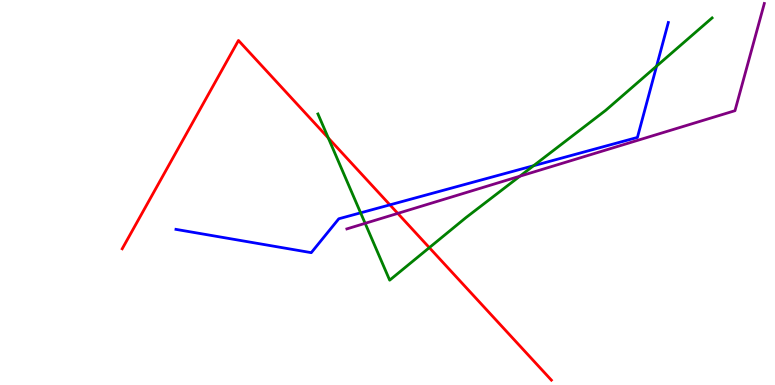[{'lines': ['blue', 'red'], 'intersections': [{'x': 5.03, 'y': 4.68}]}, {'lines': ['green', 'red'], 'intersections': [{'x': 4.24, 'y': 6.42}, {'x': 5.54, 'y': 3.57}]}, {'lines': ['purple', 'red'], 'intersections': [{'x': 5.13, 'y': 4.46}]}, {'lines': ['blue', 'green'], 'intersections': [{'x': 4.65, 'y': 4.47}, {'x': 6.88, 'y': 5.7}, {'x': 8.47, 'y': 8.28}]}, {'lines': ['blue', 'purple'], 'intersections': []}, {'lines': ['green', 'purple'], 'intersections': [{'x': 4.71, 'y': 4.2}, {'x': 6.71, 'y': 5.42}]}]